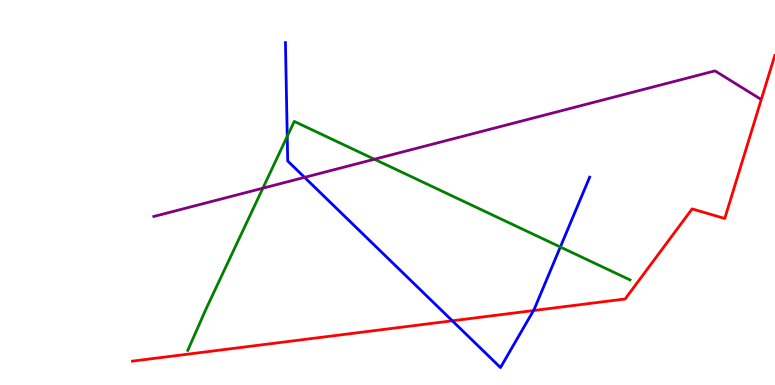[{'lines': ['blue', 'red'], 'intersections': [{'x': 5.84, 'y': 1.67}, {'x': 6.88, 'y': 1.93}]}, {'lines': ['green', 'red'], 'intersections': []}, {'lines': ['purple', 'red'], 'intersections': []}, {'lines': ['blue', 'green'], 'intersections': [{'x': 3.71, 'y': 6.46}, {'x': 7.23, 'y': 3.58}]}, {'lines': ['blue', 'purple'], 'intersections': [{'x': 3.93, 'y': 5.39}]}, {'lines': ['green', 'purple'], 'intersections': [{'x': 3.39, 'y': 5.11}, {'x': 4.83, 'y': 5.86}]}]